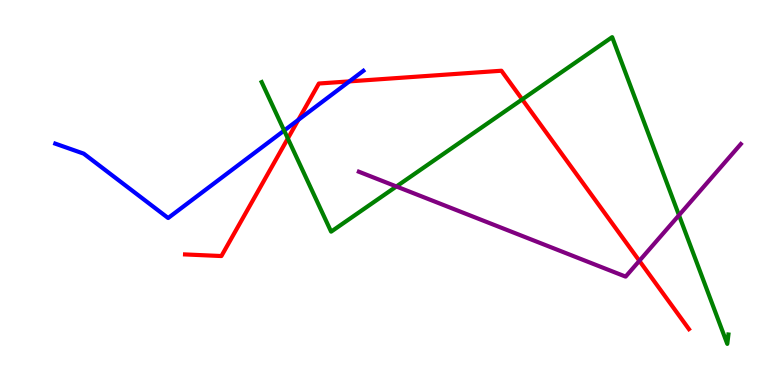[{'lines': ['blue', 'red'], 'intersections': [{'x': 3.85, 'y': 6.89}, {'x': 4.51, 'y': 7.89}]}, {'lines': ['green', 'red'], 'intersections': [{'x': 3.71, 'y': 6.4}, {'x': 6.74, 'y': 7.42}]}, {'lines': ['purple', 'red'], 'intersections': [{'x': 8.25, 'y': 3.23}]}, {'lines': ['blue', 'green'], 'intersections': [{'x': 3.67, 'y': 6.61}]}, {'lines': ['blue', 'purple'], 'intersections': []}, {'lines': ['green', 'purple'], 'intersections': [{'x': 5.11, 'y': 5.16}, {'x': 8.76, 'y': 4.41}]}]